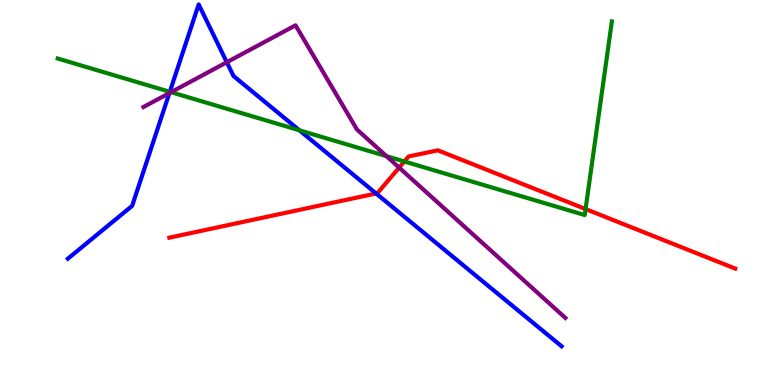[{'lines': ['blue', 'red'], 'intersections': [{'x': 4.85, 'y': 4.97}]}, {'lines': ['green', 'red'], 'intersections': [{'x': 5.22, 'y': 5.81}, {'x': 7.56, 'y': 4.57}]}, {'lines': ['purple', 'red'], 'intersections': [{'x': 5.15, 'y': 5.65}]}, {'lines': ['blue', 'green'], 'intersections': [{'x': 2.19, 'y': 7.62}, {'x': 3.86, 'y': 6.62}]}, {'lines': ['blue', 'purple'], 'intersections': [{'x': 2.19, 'y': 7.58}, {'x': 2.93, 'y': 8.38}]}, {'lines': ['green', 'purple'], 'intersections': [{'x': 2.21, 'y': 7.61}, {'x': 4.99, 'y': 5.94}]}]